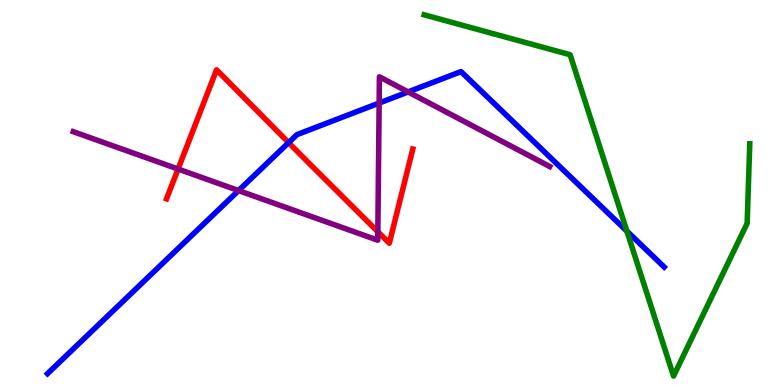[{'lines': ['blue', 'red'], 'intersections': [{'x': 3.72, 'y': 6.3}]}, {'lines': ['green', 'red'], 'intersections': []}, {'lines': ['purple', 'red'], 'intersections': [{'x': 2.3, 'y': 5.61}, {'x': 4.88, 'y': 3.98}]}, {'lines': ['blue', 'green'], 'intersections': [{'x': 8.09, 'y': 4.0}]}, {'lines': ['blue', 'purple'], 'intersections': [{'x': 3.08, 'y': 5.05}, {'x': 4.89, 'y': 7.32}, {'x': 5.27, 'y': 7.61}]}, {'lines': ['green', 'purple'], 'intersections': []}]